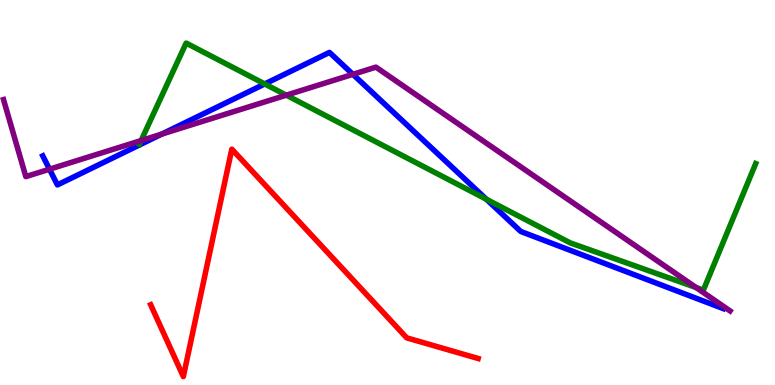[{'lines': ['blue', 'red'], 'intersections': []}, {'lines': ['green', 'red'], 'intersections': []}, {'lines': ['purple', 'red'], 'intersections': []}, {'lines': ['blue', 'green'], 'intersections': [{'x': 3.42, 'y': 7.82}, {'x': 6.28, 'y': 4.82}]}, {'lines': ['blue', 'purple'], 'intersections': [{'x': 0.639, 'y': 5.6}, {'x': 2.09, 'y': 6.52}, {'x': 4.55, 'y': 8.07}]}, {'lines': ['green', 'purple'], 'intersections': [{'x': 1.82, 'y': 6.35}, {'x': 3.69, 'y': 7.53}, {'x': 8.98, 'y': 2.53}]}]